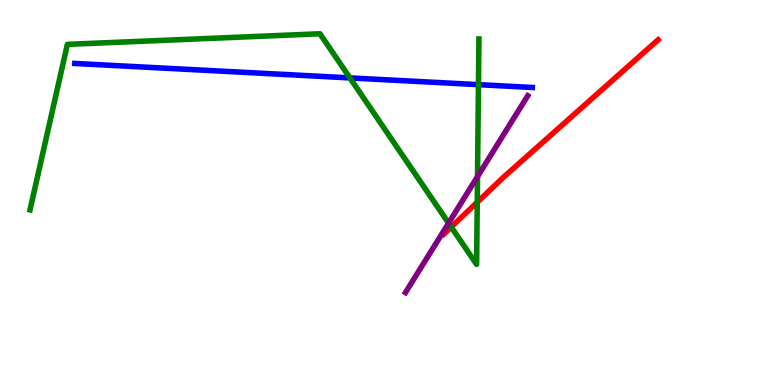[{'lines': ['blue', 'red'], 'intersections': []}, {'lines': ['green', 'red'], 'intersections': [{'x': 5.82, 'y': 4.1}, {'x': 6.16, 'y': 4.75}]}, {'lines': ['purple', 'red'], 'intersections': []}, {'lines': ['blue', 'green'], 'intersections': [{'x': 4.52, 'y': 7.98}, {'x': 6.17, 'y': 7.8}]}, {'lines': ['blue', 'purple'], 'intersections': []}, {'lines': ['green', 'purple'], 'intersections': [{'x': 5.79, 'y': 4.2}, {'x': 6.16, 'y': 5.41}]}]